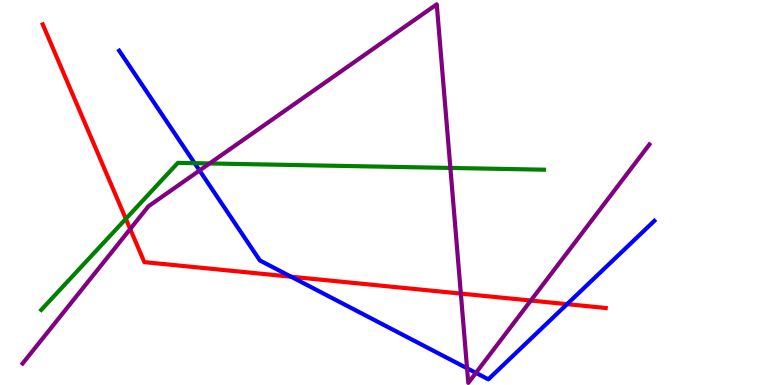[{'lines': ['blue', 'red'], 'intersections': [{'x': 3.76, 'y': 2.81}, {'x': 7.32, 'y': 2.1}]}, {'lines': ['green', 'red'], 'intersections': [{'x': 1.62, 'y': 4.32}]}, {'lines': ['purple', 'red'], 'intersections': [{'x': 1.68, 'y': 4.05}, {'x': 5.95, 'y': 2.37}, {'x': 6.85, 'y': 2.19}]}, {'lines': ['blue', 'green'], 'intersections': [{'x': 2.51, 'y': 5.76}]}, {'lines': ['blue', 'purple'], 'intersections': [{'x': 2.57, 'y': 5.57}, {'x': 6.03, 'y': 0.435}, {'x': 6.14, 'y': 0.315}]}, {'lines': ['green', 'purple'], 'intersections': [{'x': 2.7, 'y': 5.75}, {'x': 5.81, 'y': 5.64}]}]